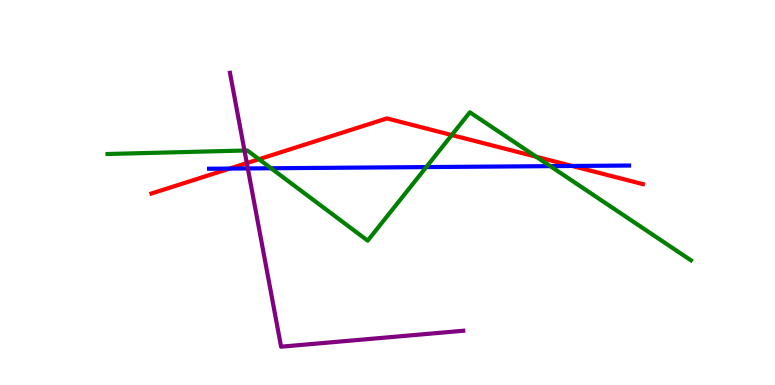[{'lines': ['blue', 'red'], 'intersections': [{'x': 2.96, 'y': 5.62}, {'x': 7.38, 'y': 5.69}]}, {'lines': ['green', 'red'], 'intersections': [{'x': 3.34, 'y': 5.86}, {'x': 5.83, 'y': 6.49}, {'x': 6.92, 'y': 5.93}]}, {'lines': ['purple', 'red'], 'intersections': [{'x': 3.18, 'y': 5.76}]}, {'lines': ['blue', 'green'], 'intersections': [{'x': 3.5, 'y': 5.63}, {'x': 5.5, 'y': 5.66}, {'x': 7.1, 'y': 5.68}]}, {'lines': ['blue', 'purple'], 'intersections': [{'x': 3.2, 'y': 5.63}]}, {'lines': ['green', 'purple'], 'intersections': [{'x': 3.15, 'y': 6.09}]}]